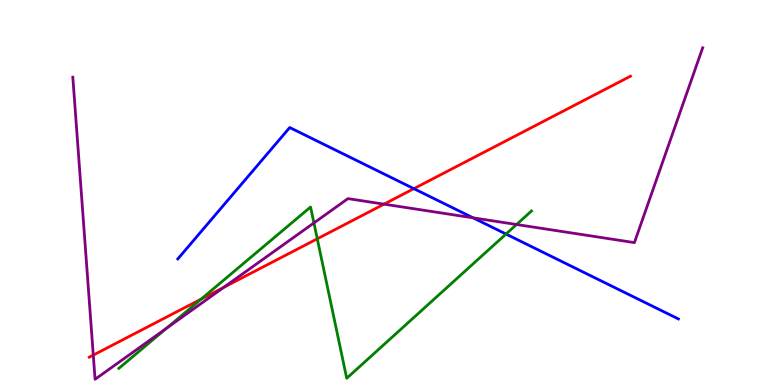[{'lines': ['blue', 'red'], 'intersections': [{'x': 5.34, 'y': 5.1}]}, {'lines': ['green', 'red'], 'intersections': [{'x': 2.6, 'y': 2.23}, {'x': 4.09, 'y': 3.8}]}, {'lines': ['purple', 'red'], 'intersections': [{'x': 1.2, 'y': 0.777}, {'x': 2.89, 'y': 2.54}, {'x': 4.96, 'y': 4.7}]}, {'lines': ['blue', 'green'], 'intersections': [{'x': 6.53, 'y': 3.92}]}, {'lines': ['blue', 'purple'], 'intersections': [{'x': 6.1, 'y': 4.34}]}, {'lines': ['green', 'purple'], 'intersections': [{'x': 2.15, 'y': 1.47}, {'x': 4.05, 'y': 4.21}, {'x': 6.67, 'y': 4.17}]}]